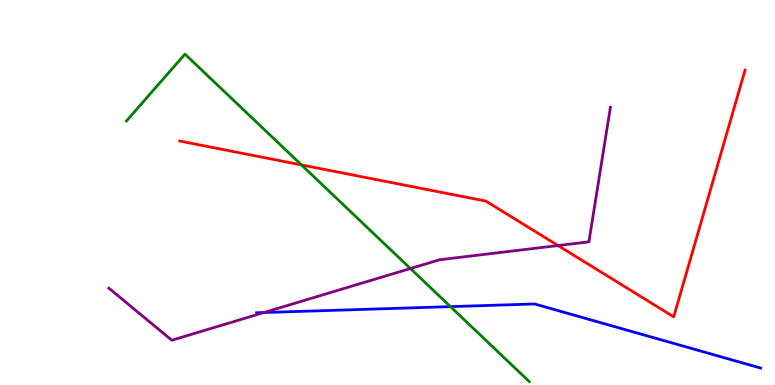[{'lines': ['blue', 'red'], 'intersections': []}, {'lines': ['green', 'red'], 'intersections': [{'x': 3.89, 'y': 5.72}]}, {'lines': ['purple', 'red'], 'intersections': [{'x': 7.2, 'y': 3.62}]}, {'lines': ['blue', 'green'], 'intersections': [{'x': 5.81, 'y': 2.04}]}, {'lines': ['blue', 'purple'], 'intersections': [{'x': 3.41, 'y': 1.88}]}, {'lines': ['green', 'purple'], 'intersections': [{'x': 5.3, 'y': 3.03}]}]